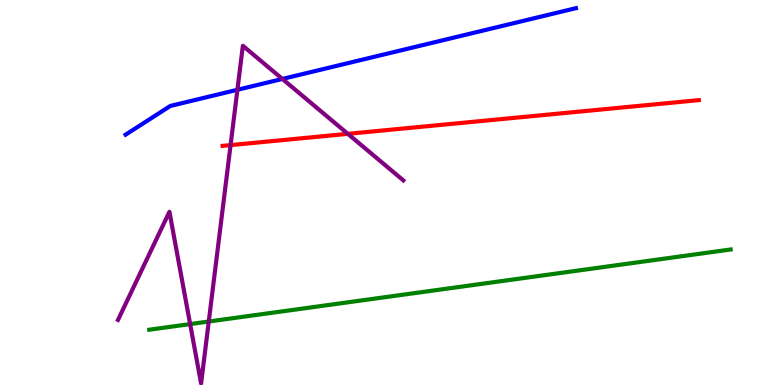[{'lines': ['blue', 'red'], 'intersections': []}, {'lines': ['green', 'red'], 'intersections': []}, {'lines': ['purple', 'red'], 'intersections': [{'x': 2.98, 'y': 6.23}, {'x': 4.49, 'y': 6.52}]}, {'lines': ['blue', 'green'], 'intersections': []}, {'lines': ['blue', 'purple'], 'intersections': [{'x': 3.06, 'y': 7.67}, {'x': 3.64, 'y': 7.95}]}, {'lines': ['green', 'purple'], 'intersections': [{'x': 2.45, 'y': 1.58}, {'x': 2.69, 'y': 1.65}]}]